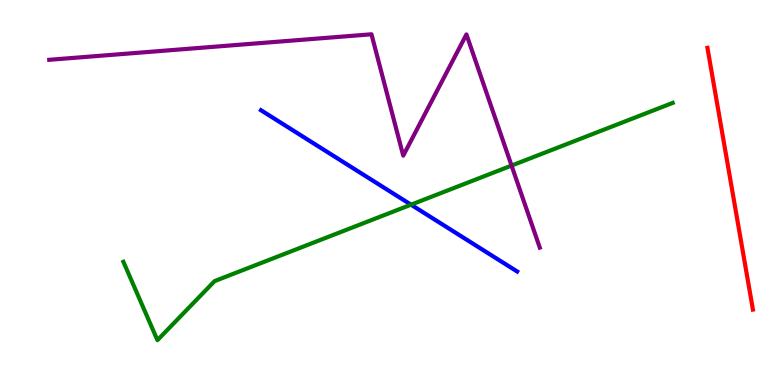[{'lines': ['blue', 'red'], 'intersections': []}, {'lines': ['green', 'red'], 'intersections': []}, {'lines': ['purple', 'red'], 'intersections': []}, {'lines': ['blue', 'green'], 'intersections': [{'x': 5.3, 'y': 4.68}]}, {'lines': ['blue', 'purple'], 'intersections': []}, {'lines': ['green', 'purple'], 'intersections': [{'x': 6.6, 'y': 5.7}]}]